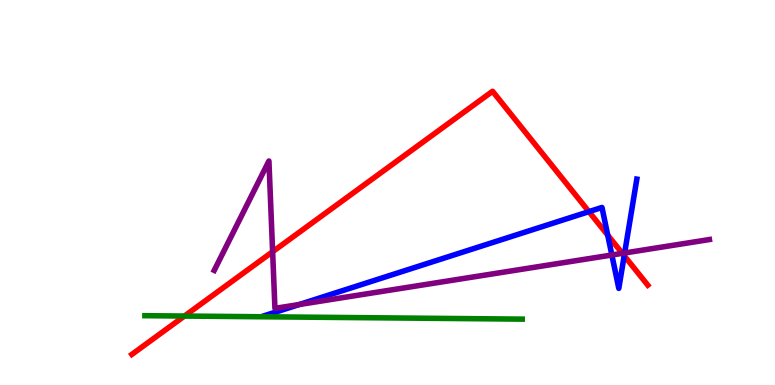[{'lines': ['blue', 'red'], 'intersections': [{'x': 7.6, 'y': 4.5}, {'x': 7.84, 'y': 3.89}, {'x': 8.05, 'y': 3.36}]}, {'lines': ['green', 'red'], 'intersections': [{'x': 2.38, 'y': 1.79}]}, {'lines': ['purple', 'red'], 'intersections': [{'x': 3.52, 'y': 3.46}, {'x': 8.03, 'y': 3.42}]}, {'lines': ['blue', 'green'], 'intersections': []}, {'lines': ['blue', 'purple'], 'intersections': [{'x': 3.86, 'y': 2.09}, {'x': 7.89, 'y': 3.38}, {'x': 8.06, 'y': 3.43}]}, {'lines': ['green', 'purple'], 'intersections': []}]